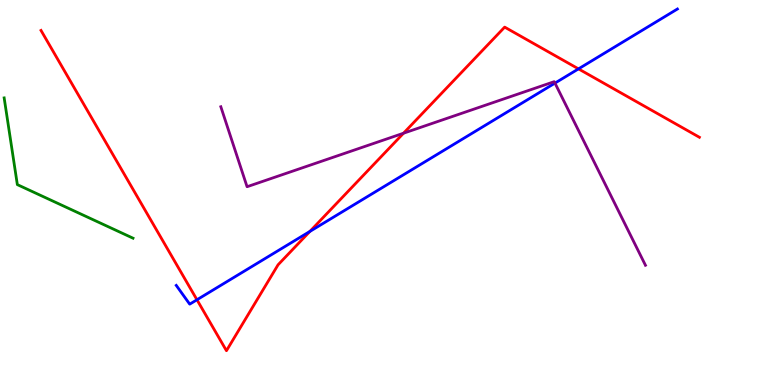[{'lines': ['blue', 'red'], 'intersections': [{'x': 2.54, 'y': 2.21}, {'x': 4.0, 'y': 3.99}, {'x': 7.46, 'y': 8.21}]}, {'lines': ['green', 'red'], 'intersections': []}, {'lines': ['purple', 'red'], 'intersections': [{'x': 5.21, 'y': 6.54}]}, {'lines': ['blue', 'green'], 'intersections': []}, {'lines': ['blue', 'purple'], 'intersections': [{'x': 7.16, 'y': 7.84}]}, {'lines': ['green', 'purple'], 'intersections': []}]